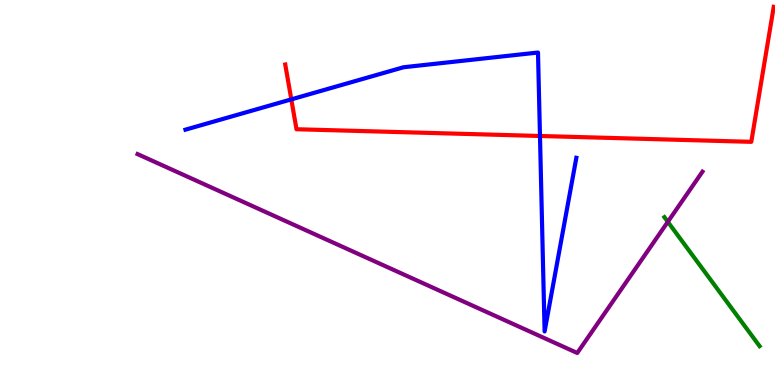[{'lines': ['blue', 'red'], 'intersections': [{'x': 3.76, 'y': 7.42}, {'x': 6.97, 'y': 6.47}]}, {'lines': ['green', 'red'], 'intersections': []}, {'lines': ['purple', 'red'], 'intersections': []}, {'lines': ['blue', 'green'], 'intersections': []}, {'lines': ['blue', 'purple'], 'intersections': []}, {'lines': ['green', 'purple'], 'intersections': [{'x': 8.62, 'y': 4.24}]}]